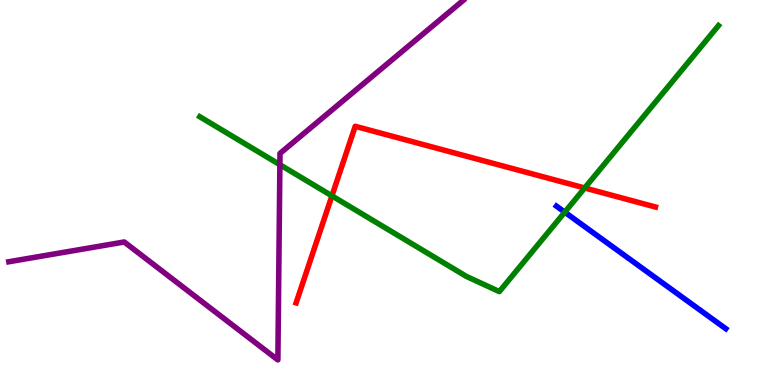[{'lines': ['blue', 'red'], 'intersections': []}, {'lines': ['green', 'red'], 'intersections': [{'x': 4.28, 'y': 4.91}, {'x': 7.54, 'y': 5.12}]}, {'lines': ['purple', 'red'], 'intersections': []}, {'lines': ['blue', 'green'], 'intersections': [{'x': 7.29, 'y': 4.49}]}, {'lines': ['blue', 'purple'], 'intersections': []}, {'lines': ['green', 'purple'], 'intersections': [{'x': 3.61, 'y': 5.72}]}]